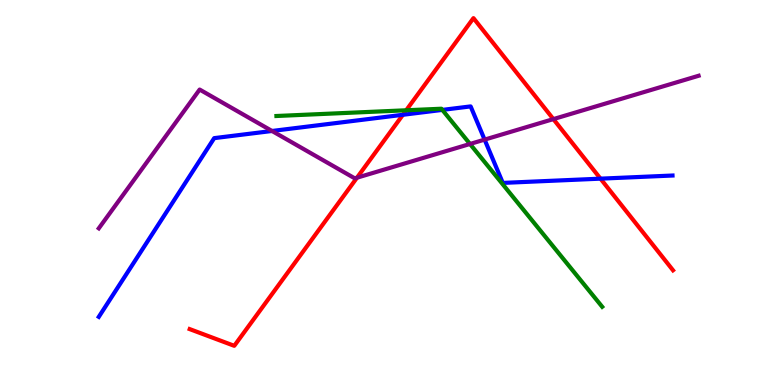[{'lines': ['blue', 'red'], 'intersections': [{'x': 5.2, 'y': 7.02}, {'x': 7.75, 'y': 5.36}]}, {'lines': ['green', 'red'], 'intersections': [{'x': 5.24, 'y': 7.14}]}, {'lines': ['purple', 'red'], 'intersections': [{'x': 4.61, 'y': 5.38}, {'x': 7.14, 'y': 6.91}]}, {'lines': ['blue', 'green'], 'intersections': [{'x': 5.71, 'y': 7.15}]}, {'lines': ['blue', 'purple'], 'intersections': [{'x': 3.51, 'y': 6.6}, {'x': 6.25, 'y': 6.37}]}, {'lines': ['green', 'purple'], 'intersections': [{'x': 6.06, 'y': 6.26}]}]